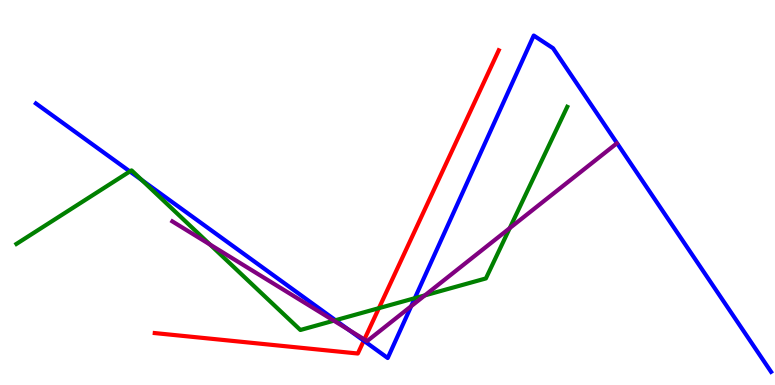[{'lines': ['blue', 'red'], 'intersections': [{'x': 4.69, 'y': 1.15}]}, {'lines': ['green', 'red'], 'intersections': [{'x': 4.89, 'y': 2.0}]}, {'lines': ['purple', 'red'], 'intersections': [{'x': 4.7, 'y': 1.18}]}, {'lines': ['blue', 'green'], 'intersections': [{'x': 1.68, 'y': 5.55}, {'x': 1.83, 'y': 5.32}, {'x': 4.33, 'y': 1.68}, {'x': 5.35, 'y': 2.25}]}, {'lines': ['blue', 'purple'], 'intersections': [{'x': 4.5, 'y': 1.43}, {'x': 5.31, 'y': 2.05}]}, {'lines': ['green', 'purple'], 'intersections': [{'x': 2.71, 'y': 3.65}, {'x': 4.31, 'y': 1.67}, {'x': 5.48, 'y': 2.33}, {'x': 6.58, 'y': 4.07}]}]